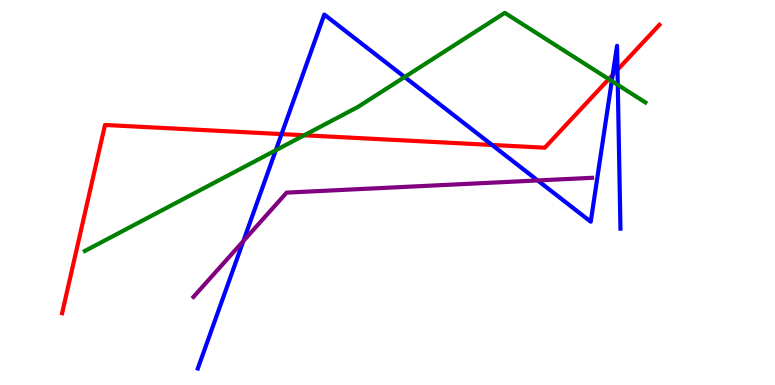[{'lines': ['blue', 'red'], 'intersections': [{'x': 3.63, 'y': 6.52}, {'x': 6.35, 'y': 6.23}, {'x': 7.91, 'y': 8.05}, {'x': 7.97, 'y': 8.19}]}, {'lines': ['green', 'red'], 'intersections': [{'x': 3.93, 'y': 6.49}, {'x': 7.86, 'y': 7.95}]}, {'lines': ['purple', 'red'], 'intersections': []}, {'lines': ['blue', 'green'], 'intersections': [{'x': 3.56, 'y': 6.1}, {'x': 5.22, 'y': 8.0}, {'x': 7.89, 'y': 7.9}, {'x': 7.97, 'y': 7.8}]}, {'lines': ['blue', 'purple'], 'intersections': [{'x': 3.14, 'y': 3.74}, {'x': 6.94, 'y': 5.31}]}, {'lines': ['green', 'purple'], 'intersections': []}]